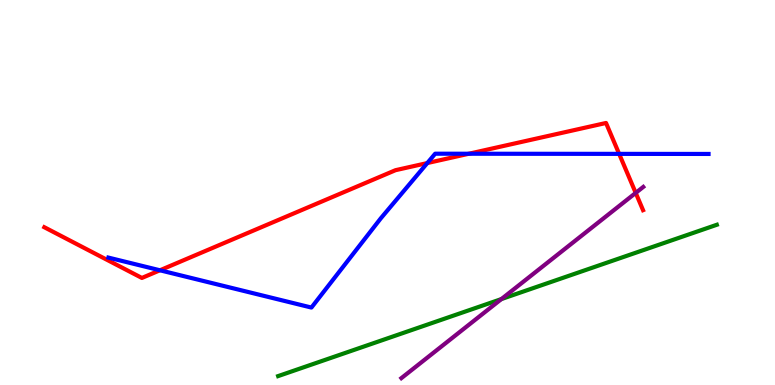[{'lines': ['blue', 'red'], 'intersections': [{'x': 2.06, 'y': 2.98}, {'x': 5.51, 'y': 5.76}, {'x': 6.05, 'y': 6.01}, {'x': 7.99, 'y': 6.0}]}, {'lines': ['green', 'red'], 'intersections': []}, {'lines': ['purple', 'red'], 'intersections': [{'x': 8.2, 'y': 4.99}]}, {'lines': ['blue', 'green'], 'intersections': []}, {'lines': ['blue', 'purple'], 'intersections': []}, {'lines': ['green', 'purple'], 'intersections': [{'x': 6.47, 'y': 2.23}]}]